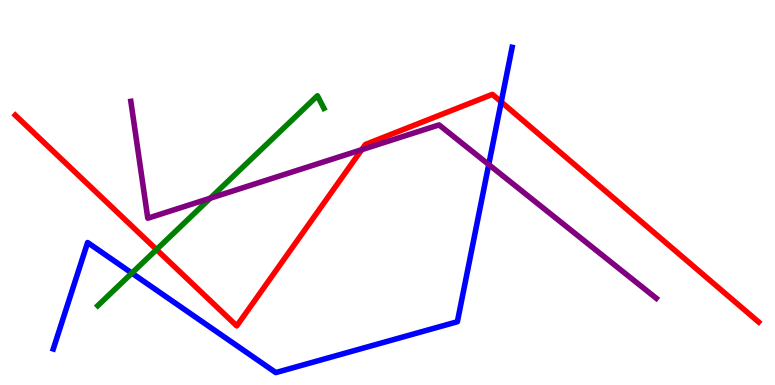[{'lines': ['blue', 'red'], 'intersections': [{'x': 6.47, 'y': 7.35}]}, {'lines': ['green', 'red'], 'intersections': [{'x': 2.02, 'y': 3.52}]}, {'lines': ['purple', 'red'], 'intersections': [{'x': 4.67, 'y': 6.11}]}, {'lines': ['blue', 'green'], 'intersections': [{'x': 1.7, 'y': 2.91}]}, {'lines': ['blue', 'purple'], 'intersections': [{'x': 6.31, 'y': 5.73}]}, {'lines': ['green', 'purple'], 'intersections': [{'x': 2.71, 'y': 4.85}]}]